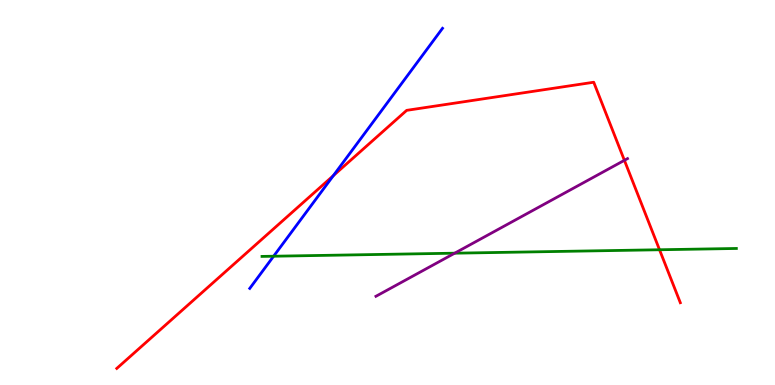[{'lines': ['blue', 'red'], 'intersections': [{'x': 4.3, 'y': 5.44}]}, {'lines': ['green', 'red'], 'intersections': [{'x': 8.51, 'y': 3.51}]}, {'lines': ['purple', 'red'], 'intersections': [{'x': 8.06, 'y': 5.84}]}, {'lines': ['blue', 'green'], 'intersections': [{'x': 3.53, 'y': 3.34}]}, {'lines': ['blue', 'purple'], 'intersections': []}, {'lines': ['green', 'purple'], 'intersections': [{'x': 5.87, 'y': 3.42}]}]